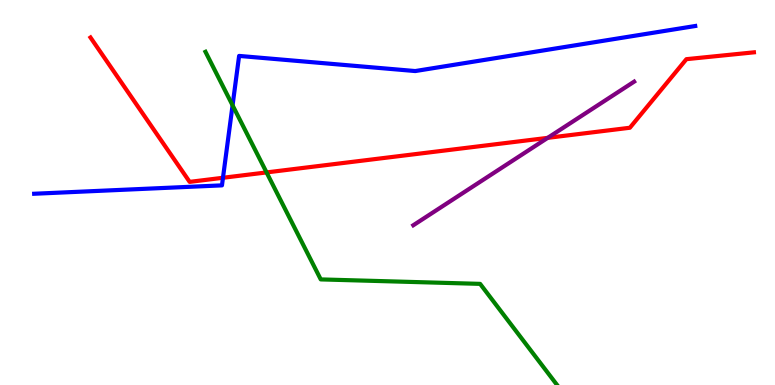[{'lines': ['blue', 'red'], 'intersections': [{'x': 2.88, 'y': 5.38}]}, {'lines': ['green', 'red'], 'intersections': [{'x': 3.44, 'y': 5.52}]}, {'lines': ['purple', 'red'], 'intersections': [{'x': 7.07, 'y': 6.42}]}, {'lines': ['blue', 'green'], 'intersections': [{'x': 3.0, 'y': 7.26}]}, {'lines': ['blue', 'purple'], 'intersections': []}, {'lines': ['green', 'purple'], 'intersections': []}]